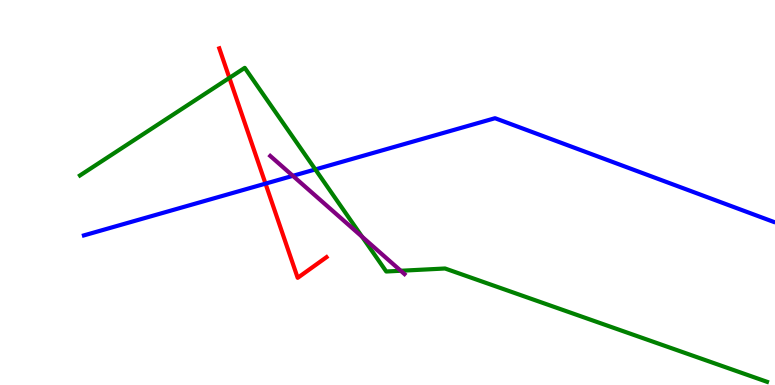[{'lines': ['blue', 'red'], 'intersections': [{'x': 3.43, 'y': 5.23}]}, {'lines': ['green', 'red'], 'intersections': [{'x': 2.96, 'y': 7.98}]}, {'lines': ['purple', 'red'], 'intersections': []}, {'lines': ['blue', 'green'], 'intersections': [{'x': 4.07, 'y': 5.6}]}, {'lines': ['blue', 'purple'], 'intersections': [{'x': 3.78, 'y': 5.43}]}, {'lines': ['green', 'purple'], 'intersections': [{'x': 4.67, 'y': 3.85}, {'x': 5.17, 'y': 2.97}]}]